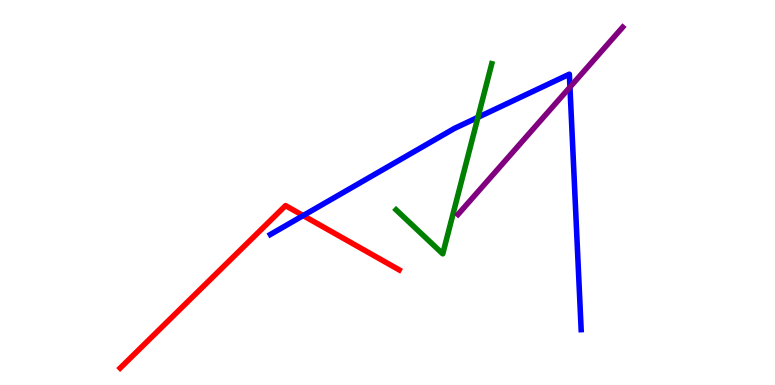[{'lines': ['blue', 'red'], 'intersections': [{'x': 3.91, 'y': 4.4}]}, {'lines': ['green', 'red'], 'intersections': []}, {'lines': ['purple', 'red'], 'intersections': []}, {'lines': ['blue', 'green'], 'intersections': [{'x': 6.17, 'y': 6.95}]}, {'lines': ['blue', 'purple'], 'intersections': [{'x': 7.35, 'y': 7.74}]}, {'lines': ['green', 'purple'], 'intersections': []}]